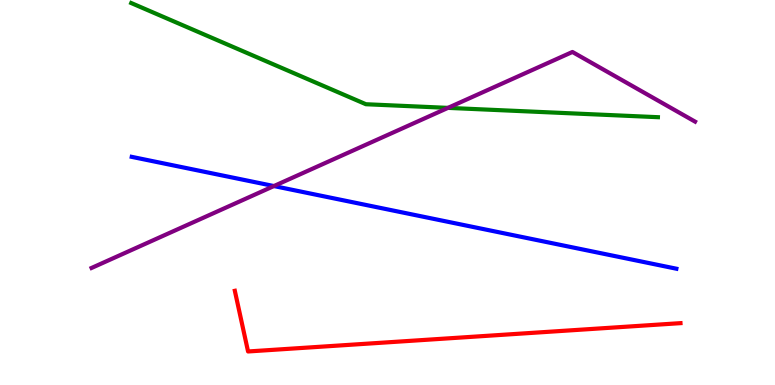[{'lines': ['blue', 'red'], 'intersections': []}, {'lines': ['green', 'red'], 'intersections': []}, {'lines': ['purple', 'red'], 'intersections': []}, {'lines': ['blue', 'green'], 'intersections': []}, {'lines': ['blue', 'purple'], 'intersections': [{'x': 3.53, 'y': 5.17}]}, {'lines': ['green', 'purple'], 'intersections': [{'x': 5.78, 'y': 7.2}]}]